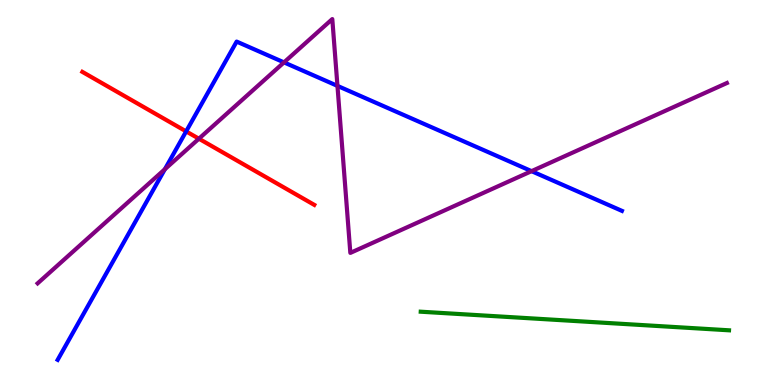[{'lines': ['blue', 'red'], 'intersections': [{'x': 2.4, 'y': 6.59}]}, {'lines': ['green', 'red'], 'intersections': []}, {'lines': ['purple', 'red'], 'intersections': [{'x': 2.57, 'y': 6.4}]}, {'lines': ['blue', 'green'], 'intersections': []}, {'lines': ['blue', 'purple'], 'intersections': [{'x': 2.13, 'y': 5.6}, {'x': 3.66, 'y': 8.38}, {'x': 4.35, 'y': 7.77}, {'x': 6.86, 'y': 5.55}]}, {'lines': ['green', 'purple'], 'intersections': []}]